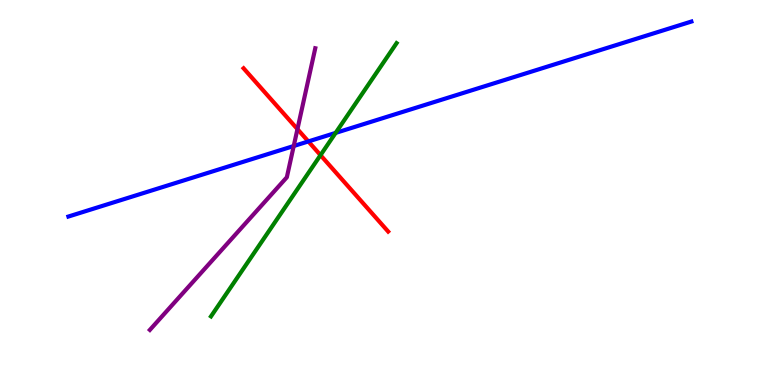[{'lines': ['blue', 'red'], 'intersections': [{'x': 3.98, 'y': 6.33}]}, {'lines': ['green', 'red'], 'intersections': [{'x': 4.14, 'y': 5.97}]}, {'lines': ['purple', 'red'], 'intersections': [{'x': 3.84, 'y': 6.65}]}, {'lines': ['blue', 'green'], 'intersections': [{'x': 4.33, 'y': 6.55}]}, {'lines': ['blue', 'purple'], 'intersections': [{'x': 3.79, 'y': 6.21}]}, {'lines': ['green', 'purple'], 'intersections': []}]